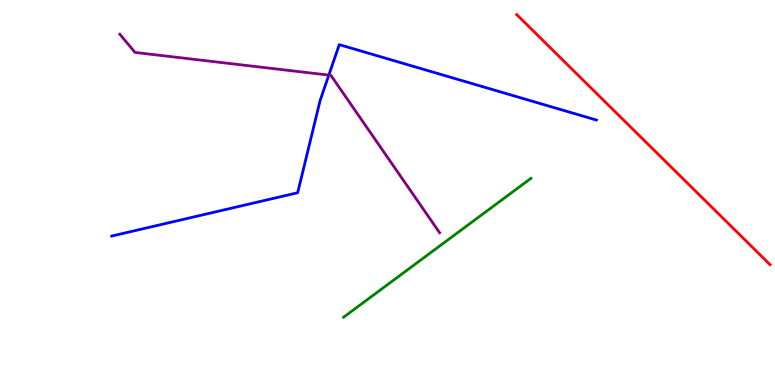[{'lines': ['blue', 'red'], 'intersections': []}, {'lines': ['green', 'red'], 'intersections': []}, {'lines': ['purple', 'red'], 'intersections': []}, {'lines': ['blue', 'green'], 'intersections': []}, {'lines': ['blue', 'purple'], 'intersections': [{'x': 4.24, 'y': 8.05}]}, {'lines': ['green', 'purple'], 'intersections': []}]